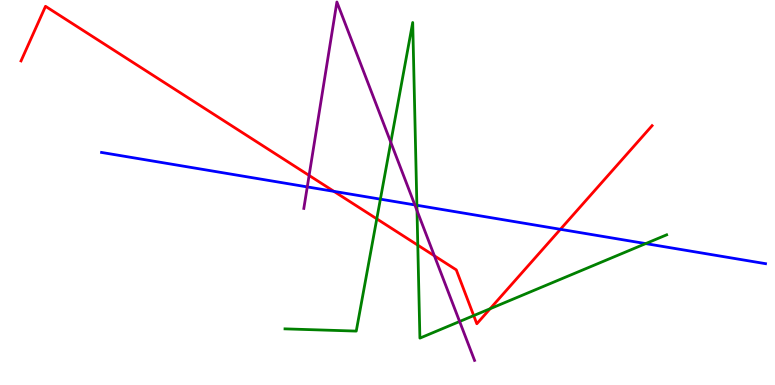[{'lines': ['blue', 'red'], 'intersections': [{'x': 4.31, 'y': 5.03}, {'x': 7.23, 'y': 4.04}]}, {'lines': ['green', 'red'], 'intersections': [{'x': 4.86, 'y': 4.32}, {'x': 5.39, 'y': 3.63}, {'x': 6.11, 'y': 1.8}, {'x': 6.32, 'y': 1.98}]}, {'lines': ['purple', 'red'], 'intersections': [{'x': 3.99, 'y': 5.44}, {'x': 5.6, 'y': 3.36}]}, {'lines': ['blue', 'green'], 'intersections': [{'x': 4.91, 'y': 4.83}, {'x': 5.38, 'y': 4.67}, {'x': 8.33, 'y': 3.67}]}, {'lines': ['blue', 'purple'], 'intersections': [{'x': 3.96, 'y': 5.15}, {'x': 5.35, 'y': 4.68}]}, {'lines': ['green', 'purple'], 'intersections': [{'x': 5.04, 'y': 6.3}, {'x': 5.38, 'y': 4.53}, {'x': 5.93, 'y': 1.65}]}]